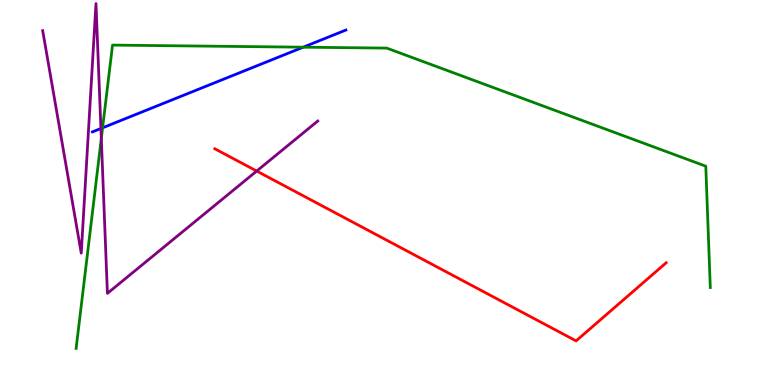[{'lines': ['blue', 'red'], 'intersections': []}, {'lines': ['green', 'red'], 'intersections': []}, {'lines': ['purple', 'red'], 'intersections': [{'x': 3.31, 'y': 5.56}]}, {'lines': ['blue', 'green'], 'intersections': [{'x': 1.32, 'y': 6.68}, {'x': 3.91, 'y': 8.77}]}, {'lines': ['blue', 'purple'], 'intersections': [{'x': 1.3, 'y': 6.66}]}, {'lines': ['green', 'purple'], 'intersections': [{'x': 1.31, 'y': 6.4}]}]